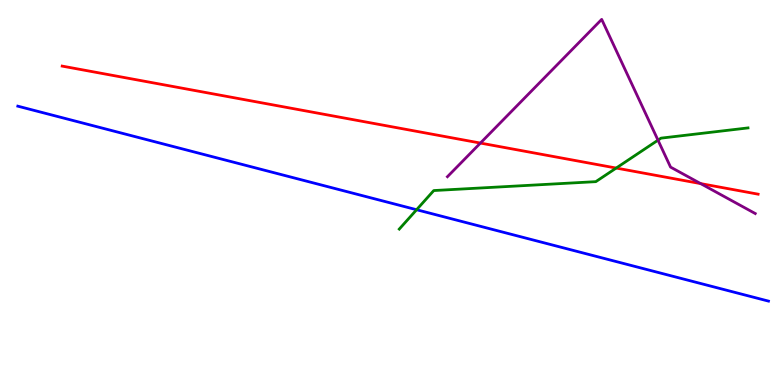[{'lines': ['blue', 'red'], 'intersections': []}, {'lines': ['green', 'red'], 'intersections': [{'x': 7.95, 'y': 5.63}]}, {'lines': ['purple', 'red'], 'intersections': [{'x': 6.2, 'y': 6.28}, {'x': 9.04, 'y': 5.23}]}, {'lines': ['blue', 'green'], 'intersections': [{'x': 5.38, 'y': 4.55}]}, {'lines': ['blue', 'purple'], 'intersections': []}, {'lines': ['green', 'purple'], 'intersections': [{'x': 8.49, 'y': 6.36}]}]